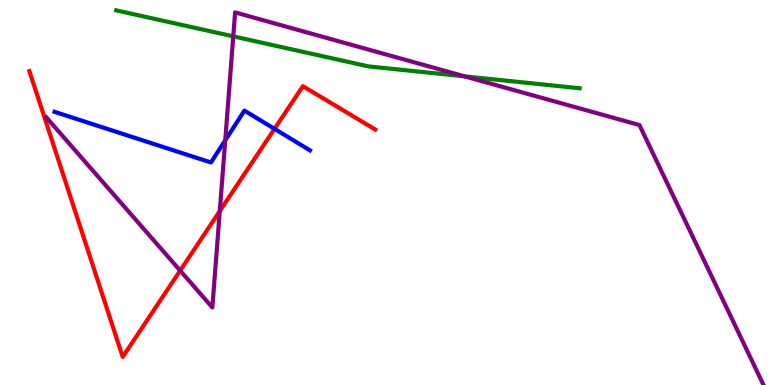[{'lines': ['blue', 'red'], 'intersections': [{'x': 3.54, 'y': 6.65}]}, {'lines': ['green', 'red'], 'intersections': []}, {'lines': ['purple', 'red'], 'intersections': [{'x': 2.32, 'y': 2.97}, {'x': 2.84, 'y': 4.52}]}, {'lines': ['blue', 'green'], 'intersections': []}, {'lines': ['blue', 'purple'], 'intersections': [{'x': 2.91, 'y': 6.36}]}, {'lines': ['green', 'purple'], 'intersections': [{'x': 3.01, 'y': 9.06}, {'x': 6.0, 'y': 8.02}]}]